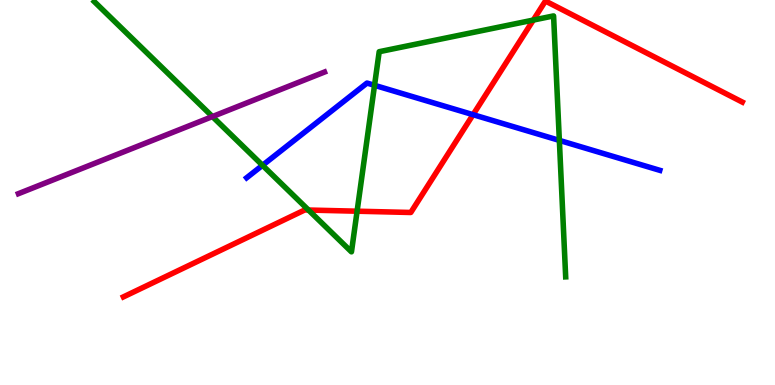[{'lines': ['blue', 'red'], 'intersections': [{'x': 6.1, 'y': 7.02}]}, {'lines': ['green', 'red'], 'intersections': [{'x': 3.98, 'y': 4.54}, {'x': 4.61, 'y': 4.51}, {'x': 6.88, 'y': 9.48}]}, {'lines': ['purple', 'red'], 'intersections': []}, {'lines': ['blue', 'green'], 'intersections': [{'x': 3.39, 'y': 5.71}, {'x': 4.83, 'y': 7.78}, {'x': 7.22, 'y': 6.35}]}, {'lines': ['blue', 'purple'], 'intersections': []}, {'lines': ['green', 'purple'], 'intersections': [{'x': 2.74, 'y': 6.97}]}]